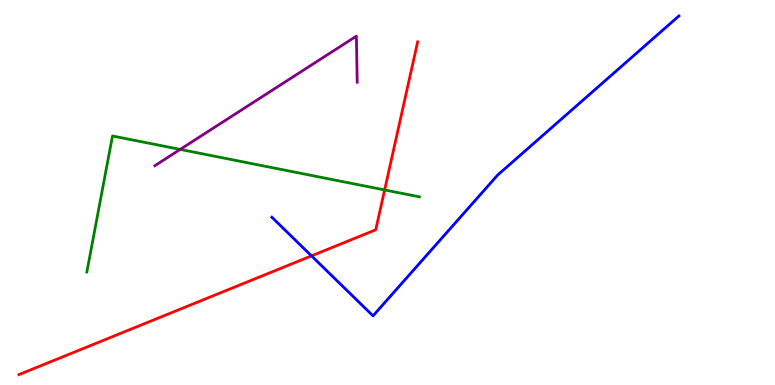[{'lines': ['blue', 'red'], 'intersections': [{'x': 4.02, 'y': 3.35}]}, {'lines': ['green', 'red'], 'intersections': [{'x': 4.96, 'y': 5.07}]}, {'lines': ['purple', 'red'], 'intersections': []}, {'lines': ['blue', 'green'], 'intersections': []}, {'lines': ['blue', 'purple'], 'intersections': []}, {'lines': ['green', 'purple'], 'intersections': [{'x': 2.33, 'y': 6.12}]}]